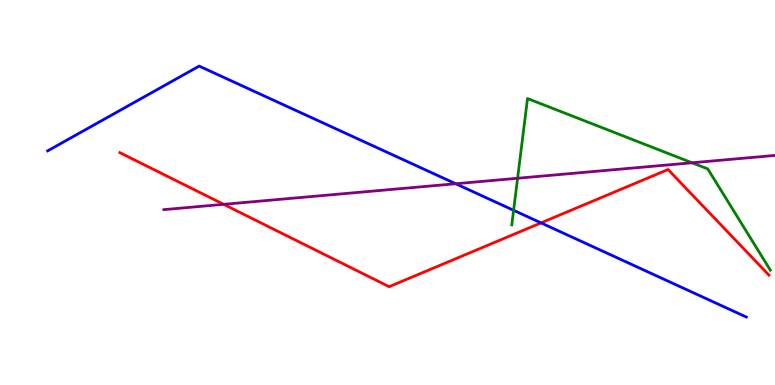[{'lines': ['blue', 'red'], 'intersections': [{'x': 6.98, 'y': 4.21}]}, {'lines': ['green', 'red'], 'intersections': []}, {'lines': ['purple', 'red'], 'intersections': [{'x': 2.89, 'y': 4.69}]}, {'lines': ['blue', 'green'], 'intersections': [{'x': 6.63, 'y': 4.54}]}, {'lines': ['blue', 'purple'], 'intersections': [{'x': 5.88, 'y': 5.23}]}, {'lines': ['green', 'purple'], 'intersections': [{'x': 6.68, 'y': 5.37}, {'x': 8.93, 'y': 5.77}]}]